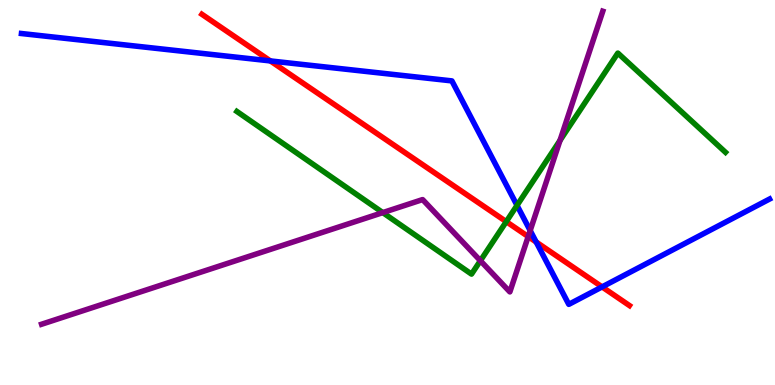[{'lines': ['blue', 'red'], 'intersections': [{'x': 3.49, 'y': 8.42}, {'x': 6.92, 'y': 3.71}, {'x': 7.77, 'y': 2.55}]}, {'lines': ['green', 'red'], 'intersections': [{'x': 6.53, 'y': 4.24}]}, {'lines': ['purple', 'red'], 'intersections': [{'x': 6.82, 'y': 3.86}]}, {'lines': ['blue', 'green'], 'intersections': [{'x': 6.67, 'y': 4.67}]}, {'lines': ['blue', 'purple'], 'intersections': [{'x': 6.84, 'y': 4.01}]}, {'lines': ['green', 'purple'], 'intersections': [{'x': 4.94, 'y': 4.48}, {'x': 6.2, 'y': 3.23}, {'x': 7.23, 'y': 6.35}]}]